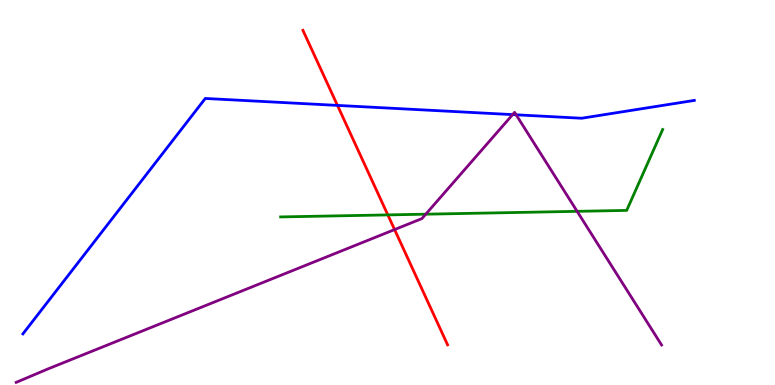[{'lines': ['blue', 'red'], 'intersections': [{'x': 4.35, 'y': 7.26}]}, {'lines': ['green', 'red'], 'intersections': [{'x': 5.0, 'y': 4.42}]}, {'lines': ['purple', 'red'], 'intersections': [{'x': 5.09, 'y': 4.04}]}, {'lines': ['blue', 'green'], 'intersections': []}, {'lines': ['blue', 'purple'], 'intersections': [{'x': 6.61, 'y': 7.02}, {'x': 6.66, 'y': 7.02}]}, {'lines': ['green', 'purple'], 'intersections': [{'x': 5.49, 'y': 4.44}, {'x': 7.45, 'y': 4.51}]}]